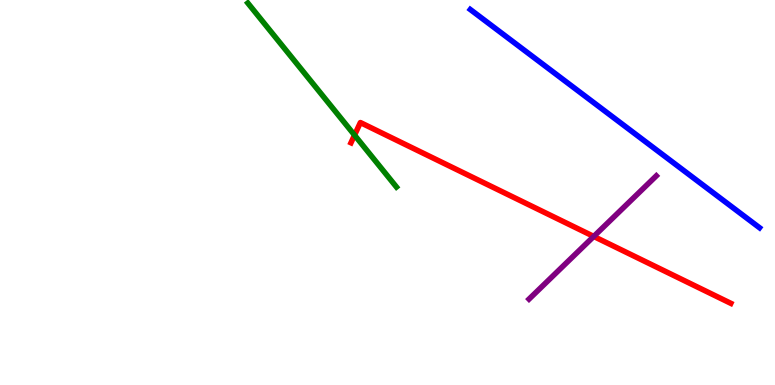[{'lines': ['blue', 'red'], 'intersections': []}, {'lines': ['green', 'red'], 'intersections': [{'x': 4.57, 'y': 6.49}]}, {'lines': ['purple', 'red'], 'intersections': [{'x': 7.66, 'y': 3.86}]}, {'lines': ['blue', 'green'], 'intersections': []}, {'lines': ['blue', 'purple'], 'intersections': []}, {'lines': ['green', 'purple'], 'intersections': []}]